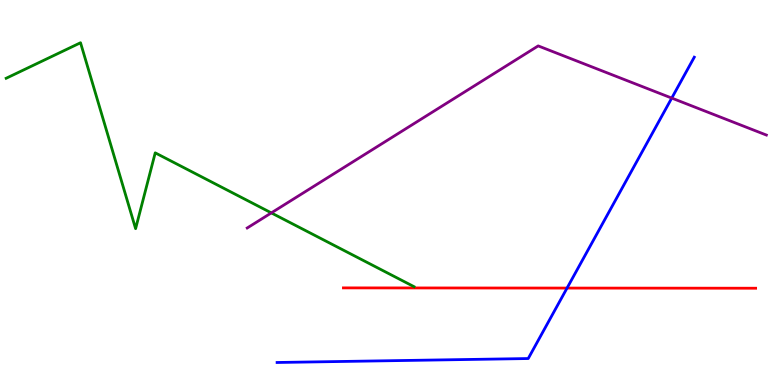[{'lines': ['blue', 'red'], 'intersections': [{'x': 7.32, 'y': 2.52}]}, {'lines': ['green', 'red'], 'intersections': []}, {'lines': ['purple', 'red'], 'intersections': []}, {'lines': ['blue', 'green'], 'intersections': []}, {'lines': ['blue', 'purple'], 'intersections': [{'x': 8.67, 'y': 7.45}]}, {'lines': ['green', 'purple'], 'intersections': [{'x': 3.5, 'y': 4.47}]}]